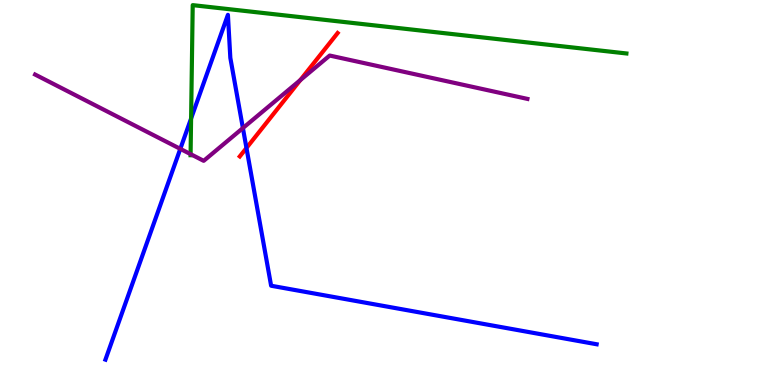[{'lines': ['blue', 'red'], 'intersections': [{'x': 3.18, 'y': 6.16}]}, {'lines': ['green', 'red'], 'intersections': []}, {'lines': ['purple', 'red'], 'intersections': [{'x': 3.87, 'y': 7.92}]}, {'lines': ['blue', 'green'], 'intersections': [{'x': 2.47, 'y': 6.92}]}, {'lines': ['blue', 'purple'], 'intersections': [{'x': 2.33, 'y': 6.13}, {'x': 3.13, 'y': 6.67}]}, {'lines': ['green', 'purple'], 'intersections': [{'x': 2.46, 'y': 6.0}]}]